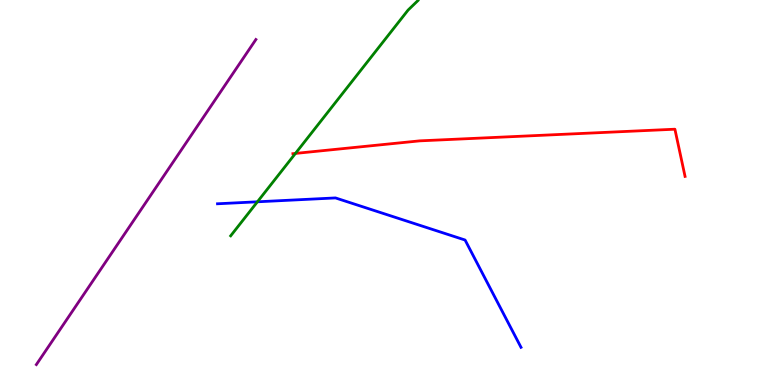[{'lines': ['blue', 'red'], 'intersections': []}, {'lines': ['green', 'red'], 'intersections': [{'x': 3.81, 'y': 6.02}]}, {'lines': ['purple', 'red'], 'intersections': []}, {'lines': ['blue', 'green'], 'intersections': [{'x': 3.32, 'y': 4.76}]}, {'lines': ['blue', 'purple'], 'intersections': []}, {'lines': ['green', 'purple'], 'intersections': []}]